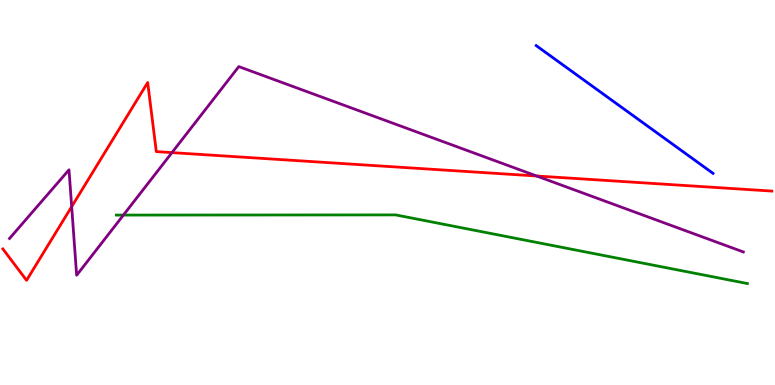[{'lines': ['blue', 'red'], 'intersections': []}, {'lines': ['green', 'red'], 'intersections': []}, {'lines': ['purple', 'red'], 'intersections': [{'x': 0.925, 'y': 4.63}, {'x': 2.22, 'y': 6.04}, {'x': 6.92, 'y': 5.43}]}, {'lines': ['blue', 'green'], 'intersections': []}, {'lines': ['blue', 'purple'], 'intersections': []}, {'lines': ['green', 'purple'], 'intersections': [{'x': 1.59, 'y': 4.41}]}]